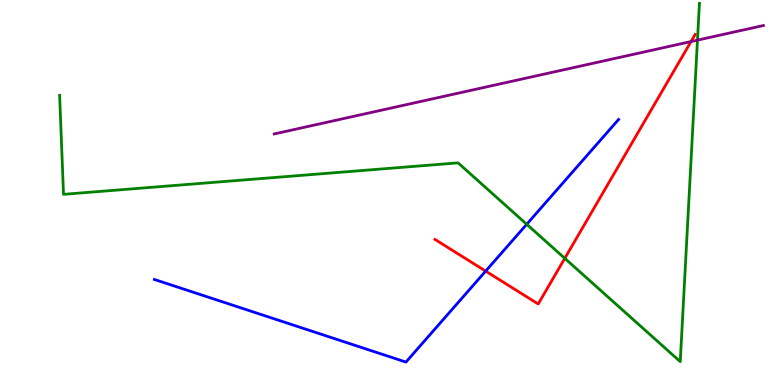[{'lines': ['blue', 'red'], 'intersections': [{'x': 6.27, 'y': 2.96}]}, {'lines': ['green', 'red'], 'intersections': [{'x': 7.29, 'y': 3.29}]}, {'lines': ['purple', 'red'], 'intersections': [{'x': 8.92, 'y': 8.92}]}, {'lines': ['blue', 'green'], 'intersections': [{'x': 6.8, 'y': 4.17}]}, {'lines': ['blue', 'purple'], 'intersections': []}, {'lines': ['green', 'purple'], 'intersections': [{'x': 9.0, 'y': 8.96}]}]